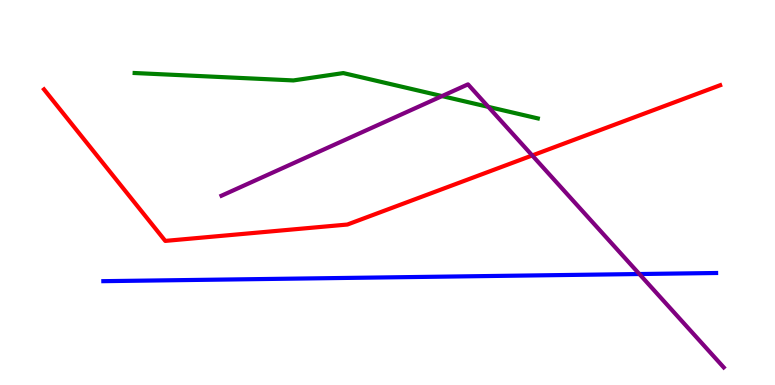[{'lines': ['blue', 'red'], 'intersections': []}, {'lines': ['green', 'red'], 'intersections': []}, {'lines': ['purple', 'red'], 'intersections': [{'x': 6.87, 'y': 5.96}]}, {'lines': ['blue', 'green'], 'intersections': []}, {'lines': ['blue', 'purple'], 'intersections': [{'x': 8.25, 'y': 2.88}]}, {'lines': ['green', 'purple'], 'intersections': [{'x': 5.7, 'y': 7.5}, {'x': 6.3, 'y': 7.22}]}]